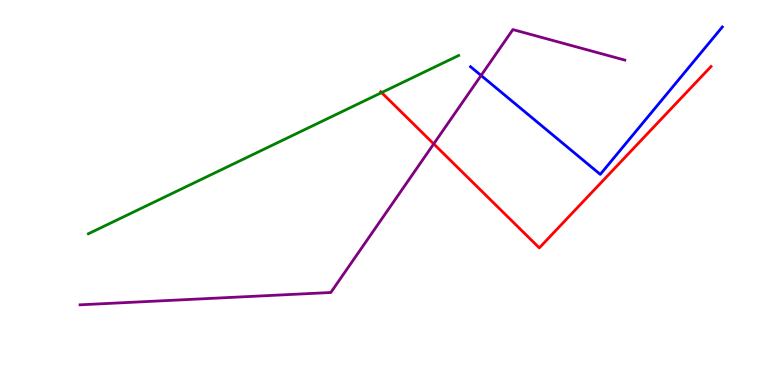[{'lines': ['blue', 'red'], 'intersections': []}, {'lines': ['green', 'red'], 'intersections': [{'x': 4.92, 'y': 7.6}]}, {'lines': ['purple', 'red'], 'intersections': [{'x': 5.6, 'y': 6.26}]}, {'lines': ['blue', 'green'], 'intersections': []}, {'lines': ['blue', 'purple'], 'intersections': [{'x': 6.21, 'y': 8.04}]}, {'lines': ['green', 'purple'], 'intersections': []}]